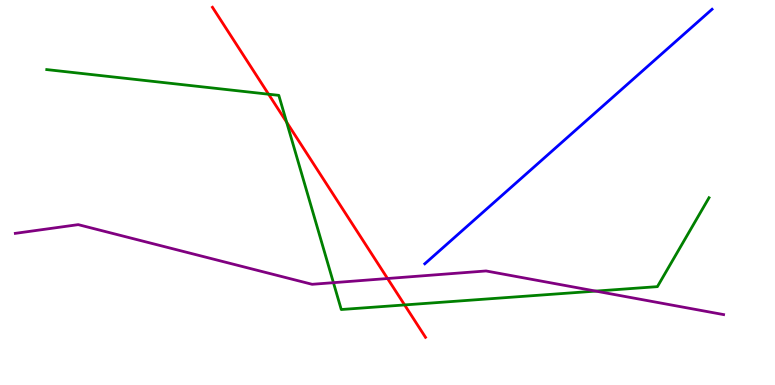[{'lines': ['blue', 'red'], 'intersections': []}, {'lines': ['green', 'red'], 'intersections': [{'x': 3.47, 'y': 7.55}, {'x': 3.7, 'y': 6.83}, {'x': 5.22, 'y': 2.08}]}, {'lines': ['purple', 'red'], 'intersections': [{'x': 5.0, 'y': 2.77}]}, {'lines': ['blue', 'green'], 'intersections': []}, {'lines': ['blue', 'purple'], 'intersections': []}, {'lines': ['green', 'purple'], 'intersections': [{'x': 4.3, 'y': 2.66}, {'x': 7.69, 'y': 2.44}]}]